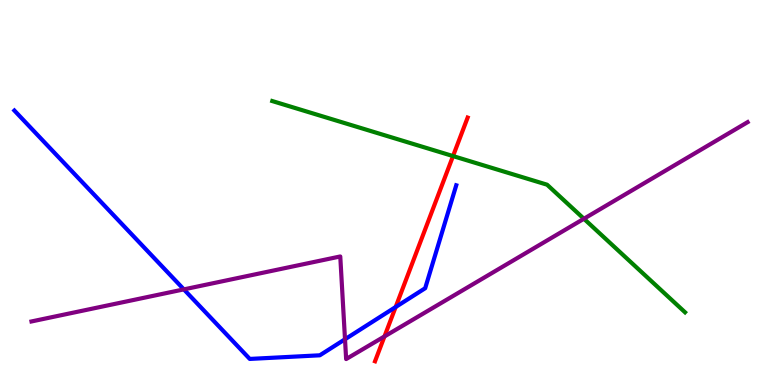[{'lines': ['blue', 'red'], 'intersections': [{'x': 5.11, 'y': 2.03}]}, {'lines': ['green', 'red'], 'intersections': [{'x': 5.85, 'y': 5.95}]}, {'lines': ['purple', 'red'], 'intersections': [{'x': 4.96, 'y': 1.26}]}, {'lines': ['blue', 'green'], 'intersections': []}, {'lines': ['blue', 'purple'], 'intersections': [{'x': 2.37, 'y': 2.48}, {'x': 4.45, 'y': 1.19}]}, {'lines': ['green', 'purple'], 'intersections': [{'x': 7.53, 'y': 4.32}]}]